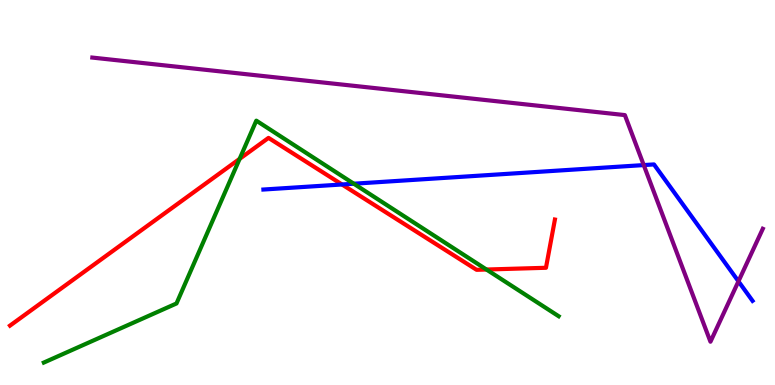[{'lines': ['blue', 'red'], 'intersections': [{'x': 4.41, 'y': 5.21}]}, {'lines': ['green', 'red'], 'intersections': [{'x': 3.09, 'y': 5.87}, {'x': 6.28, 'y': 3.0}]}, {'lines': ['purple', 'red'], 'intersections': []}, {'lines': ['blue', 'green'], 'intersections': [{'x': 4.57, 'y': 5.23}]}, {'lines': ['blue', 'purple'], 'intersections': [{'x': 8.31, 'y': 5.71}, {'x': 9.53, 'y': 2.69}]}, {'lines': ['green', 'purple'], 'intersections': []}]